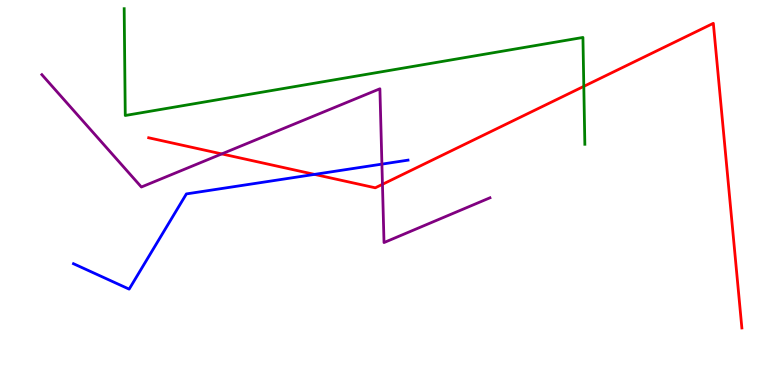[{'lines': ['blue', 'red'], 'intersections': [{'x': 4.06, 'y': 5.47}]}, {'lines': ['green', 'red'], 'intersections': [{'x': 7.53, 'y': 7.76}]}, {'lines': ['purple', 'red'], 'intersections': [{'x': 2.86, 'y': 6.0}, {'x': 4.93, 'y': 5.21}]}, {'lines': ['blue', 'green'], 'intersections': []}, {'lines': ['blue', 'purple'], 'intersections': [{'x': 4.93, 'y': 5.74}]}, {'lines': ['green', 'purple'], 'intersections': []}]